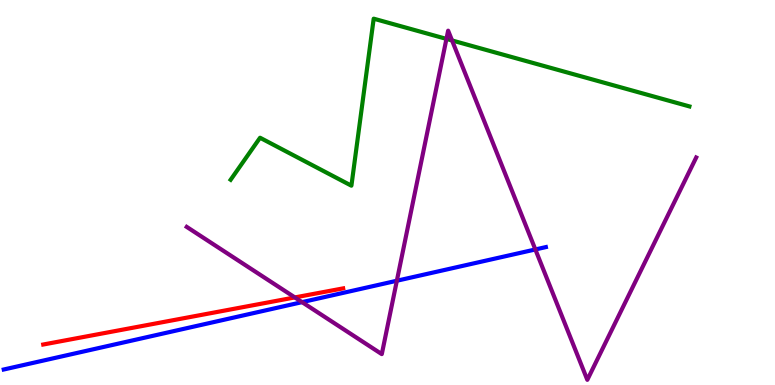[{'lines': ['blue', 'red'], 'intersections': []}, {'lines': ['green', 'red'], 'intersections': []}, {'lines': ['purple', 'red'], 'intersections': [{'x': 3.8, 'y': 2.27}]}, {'lines': ['blue', 'green'], 'intersections': []}, {'lines': ['blue', 'purple'], 'intersections': [{'x': 3.9, 'y': 2.15}, {'x': 5.12, 'y': 2.71}, {'x': 6.91, 'y': 3.52}]}, {'lines': ['green', 'purple'], 'intersections': [{'x': 5.76, 'y': 8.99}, {'x': 5.83, 'y': 8.95}]}]